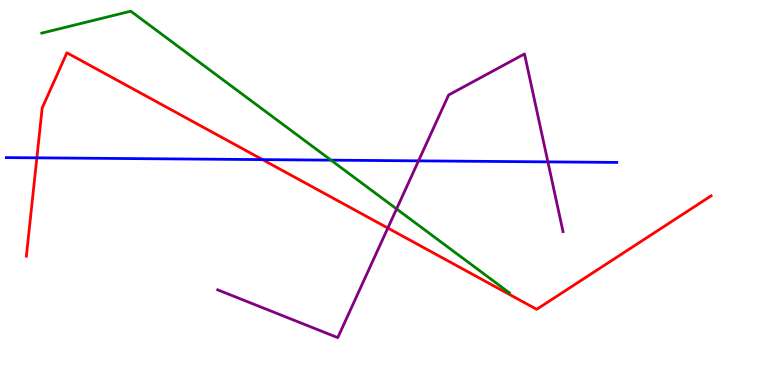[{'lines': ['blue', 'red'], 'intersections': [{'x': 0.476, 'y': 5.9}, {'x': 3.39, 'y': 5.85}]}, {'lines': ['green', 'red'], 'intersections': []}, {'lines': ['purple', 'red'], 'intersections': [{'x': 5.0, 'y': 4.08}]}, {'lines': ['blue', 'green'], 'intersections': [{'x': 4.27, 'y': 5.84}]}, {'lines': ['blue', 'purple'], 'intersections': [{'x': 5.4, 'y': 5.82}, {'x': 7.07, 'y': 5.8}]}, {'lines': ['green', 'purple'], 'intersections': [{'x': 5.12, 'y': 4.57}]}]